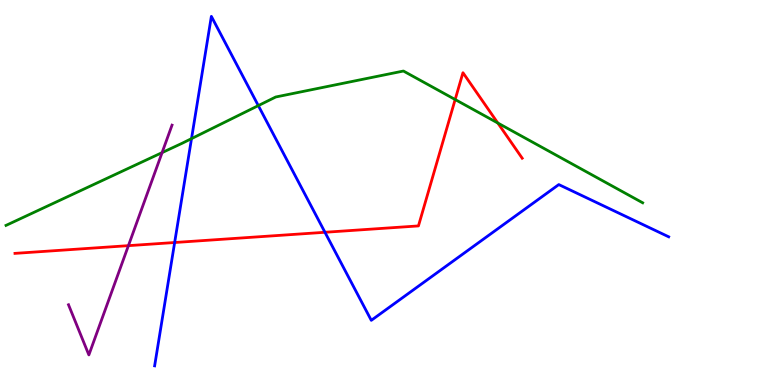[{'lines': ['blue', 'red'], 'intersections': [{'x': 2.25, 'y': 3.7}, {'x': 4.19, 'y': 3.97}]}, {'lines': ['green', 'red'], 'intersections': [{'x': 5.87, 'y': 7.41}, {'x': 6.42, 'y': 6.8}]}, {'lines': ['purple', 'red'], 'intersections': [{'x': 1.66, 'y': 3.62}]}, {'lines': ['blue', 'green'], 'intersections': [{'x': 2.47, 'y': 6.4}, {'x': 3.33, 'y': 7.26}]}, {'lines': ['blue', 'purple'], 'intersections': []}, {'lines': ['green', 'purple'], 'intersections': [{'x': 2.09, 'y': 6.04}]}]